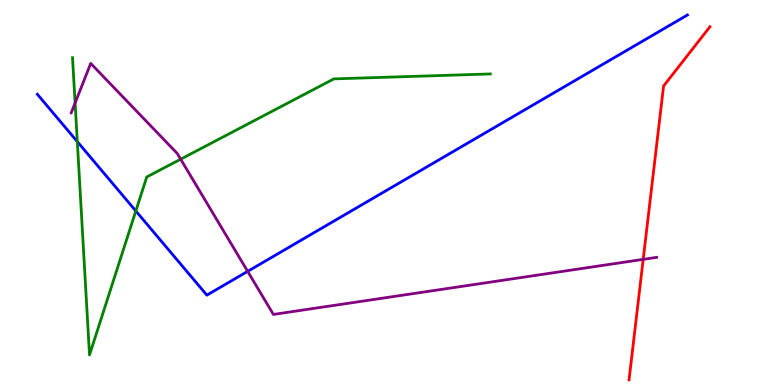[{'lines': ['blue', 'red'], 'intersections': []}, {'lines': ['green', 'red'], 'intersections': []}, {'lines': ['purple', 'red'], 'intersections': [{'x': 8.3, 'y': 3.26}]}, {'lines': ['blue', 'green'], 'intersections': [{'x': 0.998, 'y': 6.32}, {'x': 1.75, 'y': 4.52}]}, {'lines': ['blue', 'purple'], 'intersections': [{'x': 3.2, 'y': 2.95}]}, {'lines': ['green', 'purple'], 'intersections': [{'x': 0.969, 'y': 7.33}, {'x': 2.33, 'y': 5.87}]}]